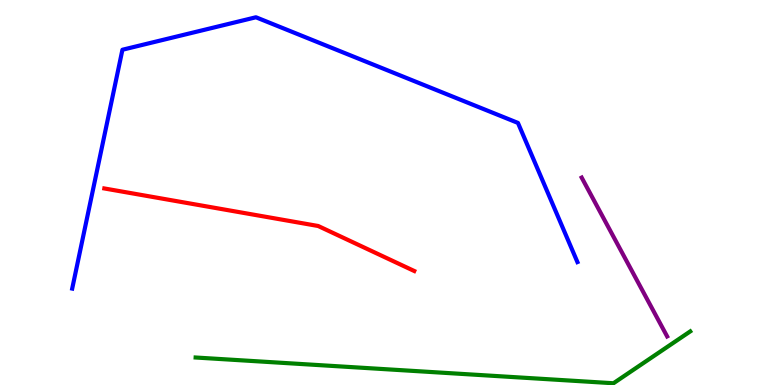[{'lines': ['blue', 'red'], 'intersections': []}, {'lines': ['green', 'red'], 'intersections': []}, {'lines': ['purple', 'red'], 'intersections': []}, {'lines': ['blue', 'green'], 'intersections': []}, {'lines': ['blue', 'purple'], 'intersections': []}, {'lines': ['green', 'purple'], 'intersections': []}]